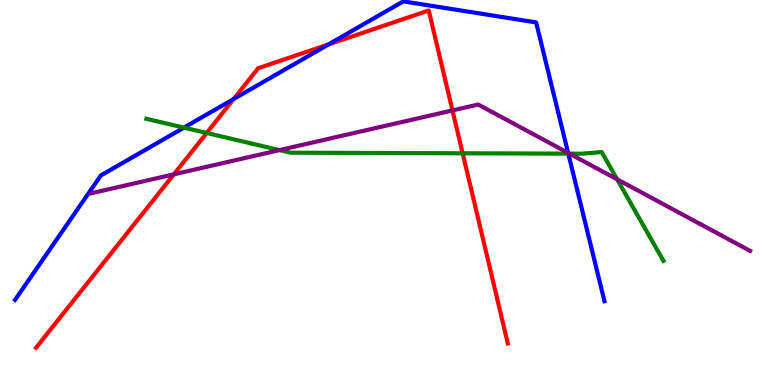[{'lines': ['blue', 'red'], 'intersections': [{'x': 3.02, 'y': 7.43}, {'x': 4.24, 'y': 8.85}]}, {'lines': ['green', 'red'], 'intersections': [{'x': 2.67, 'y': 6.55}, {'x': 5.97, 'y': 6.02}]}, {'lines': ['purple', 'red'], 'intersections': [{'x': 2.24, 'y': 5.47}, {'x': 5.84, 'y': 7.13}]}, {'lines': ['blue', 'green'], 'intersections': [{'x': 2.37, 'y': 6.68}, {'x': 7.33, 'y': 6.01}]}, {'lines': ['blue', 'purple'], 'intersections': [{'x': 7.33, 'y': 6.03}]}, {'lines': ['green', 'purple'], 'intersections': [{'x': 3.61, 'y': 6.1}, {'x': 7.35, 'y': 6.01}, {'x': 7.96, 'y': 5.34}]}]